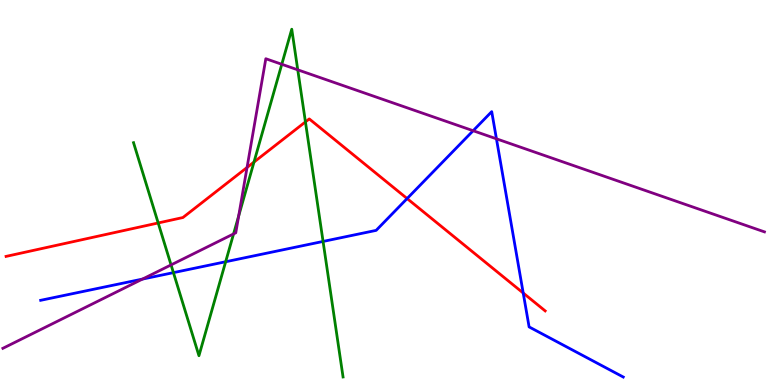[{'lines': ['blue', 'red'], 'intersections': [{'x': 5.25, 'y': 4.84}, {'x': 6.75, 'y': 2.39}]}, {'lines': ['green', 'red'], 'intersections': [{'x': 2.04, 'y': 4.21}, {'x': 3.28, 'y': 5.79}, {'x': 3.94, 'y': 6.83}]}, {'lines': ['purple', 'red'], 'intersections': [{'x': 3.19, 'y': 5.65}]}, {'lines': ['blue', 'green'], 'intersections': [{'x': 2.24, 'y': 2.92}, {'x': 2.91, 'y': 3.2}, {'x': 4.17, 'y': 3.73}]}, {'lines': ['blue', 'purple'], 'intersections': [{'x': 1.84, 'y': 2.75}, {'x': 6.11, 'y': 6.6}, {'x': 6.41, 'y': 6.39}]}, {'lines': ['green', 'purple'], 'intersections': [{'x': 2.21, 'y': 3.12}, {'x': 3.01, 'y': 3.92}, {'x': 3.08, 'y': 4.39}, {'x': 3.64, 'y': 8.33}, {'x': 3.84, 'y': 8.19}]}]